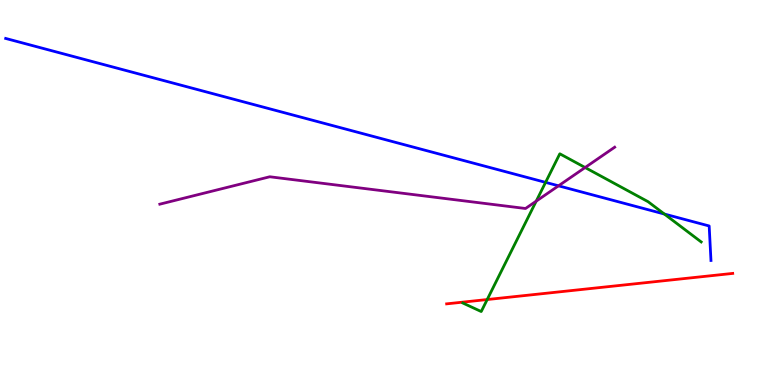[{'lines': ['blue', 'red'], 'intersections': []}, {'lines': ['green', 'red'], 'intersections': [{'x': 6.29, 'y': 2.22}]}, {'lines': ['purple', 'red'], 'intersections': []}, {'lines': ['blue', 'green'], 'intersections': [{'x': 7.04, 'y': 5.26}, {'x': 8.57, 'y': 4.44}]}, {'lines': ['blue', 'purple'], 'intersections': [{'x': 7.21, 'y': 5.17}]}, {'lines': ['green', 'purple'], 'intersections': [{'x': 6.92, 'y': 4.78}, {'x': 7.55, 'y': 5.65}]}]